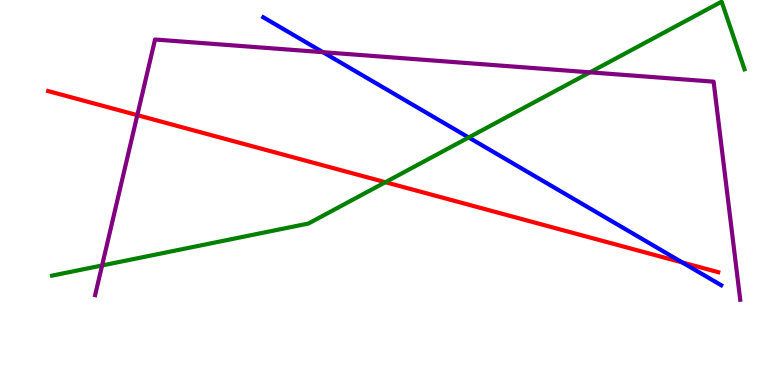[{'lines': ['blue', 'red'], 'intersections': [{'x': 8.8, 'y': 3.18}]}, {'lines': ['green', 'red'], 'intersections': [{'x': 4.97, 'y': 5.27}]}, {'lines': ['purple', 'red'], 'intersections': [{'x': 1.77, 'y': 7.01}]}, {'lines': ['blue', 'green'], 'intersections': [{'x': 6.05, 'y': 6.43}]}, {'lines': ['blue', 'purple'], 'intersections': [{'x': 4.17, 'y': 8.64}]}, {'lines': ['green', 'purple'], 'intersections': [{'x': 1.32, 'y': 3.1}, {'x': 7.61, 'y': 8.12}]}]